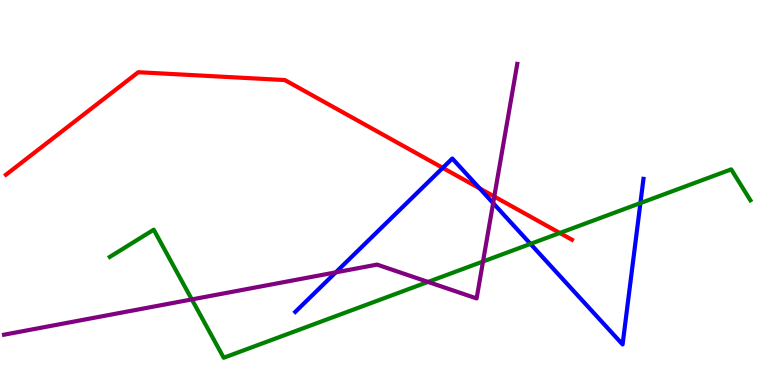[{'lines': ['blue', 'red'], 'intersections': [{'x': 5.71, 'y': 5.64}, {'x': 6.19, 'y': 5.11}]}, {'lines': ['green', 'red'], 'intersections': [{'x': 7.22, 'y': 3.95}]}, {'lines': ['purple', 'red'], 'intersections': [{'x': 6.38, 'y': 4.9}]}, {'lines': ['blue', 'green'], 'intersections': [{'x': 6.84, 'y': 3.67}, {'x': 8.26, 'y': 4.73}]}, {'lines': ['blue', 'purple'], 'intersections': [{'x': 4.33, 'y': 2.93}, {'x': 6.36, 'y': 4.72}]}, {'lines': ['green', 'purple'], 'intersections': [{'x': 2.48, 'y': 2.22}, {'x': 5.52, 'y': 2.68}, {'x': 6.23, 'y': 3.21}]}]